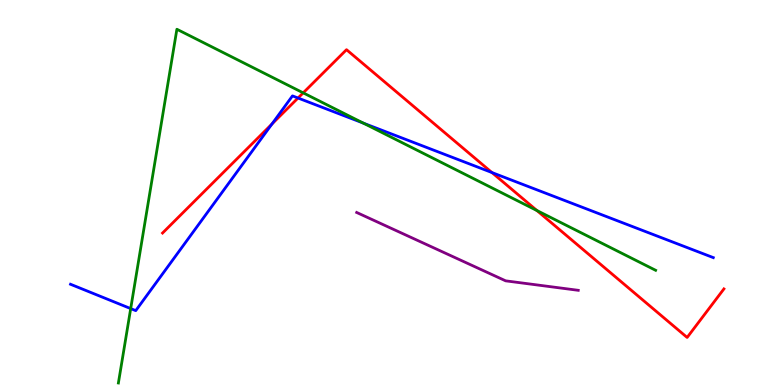[{'lines': ['blue', 'red'], 'intersections': [{'x': 3.51, 'y': 6.78}, {'x': 3.85, 'y': 7.45}, {'x': 6.35, 'y': 5.52}]}, {'lines': ['green', 'red'], 'intersections': [{'x': 3.91, 'y': 7.59}, {'x': 6.93, 'y': 4.53}]}, {'lines': ['purple', 'red'], 'intersections': []}, {'lines': ['blue', 'green'], 'intersections': [{'x': 1.69, 'y': 1.98}, {'x': 4.69, 'y': 6.8}]}, {'lines': ['blue', 'purple'], 'intersections': []}, {'lines': ['green', 'purple'], 'intersections': []}]